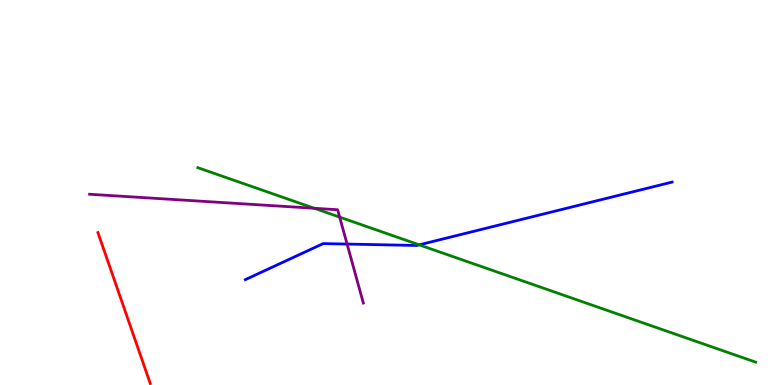[{'lines': ['blue', 'red'], 'intersections': []}, {'lines': ['green', 'red'], 'intersections': []}, {'lines': ['purple', 'red'], 'intersections': []}, {'lines': ['blue', 'green'], 'intersections': [{'x': 5.41, 'y': 3.64}]}, {'lines': ['blue', 'purple'], 'intersections': [{'x': 4.48, 'y': 3.66}]}, {'lines': ['green', 'purple'], 'intersections': [{'x': 4.06, 'y': 4.59}, {'x': 4.38, 'y': 4.36}]}]